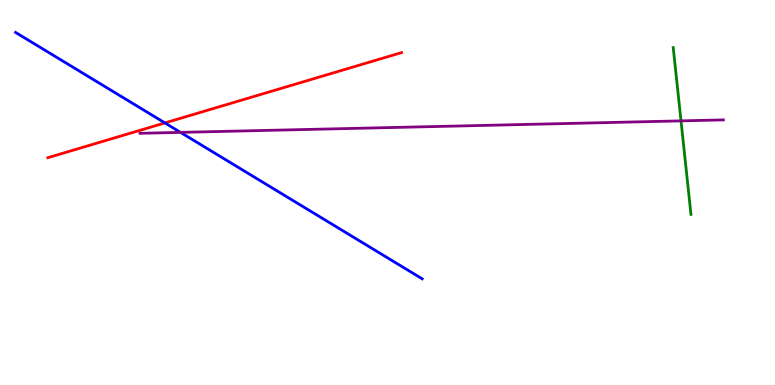[{'lines': ['blue', 'red'], 'intersections': [{'x': 2.13, 'y': 6.81}]}, {'lines': ['green', 'red'], 'intersections': []}, {'lines': ['purple', 'red'], 'intersections': []}, {'lines': ['blue', 'green'], 'intersections': []}, {'lines': ['blue', 'purple'], 'intersections': [{'x': 2.33, 'y': 6.56}]}, {'lines': ['green', 'purple'], 'intersections': [{'x': 8.79, 'y': 6.86}]}]